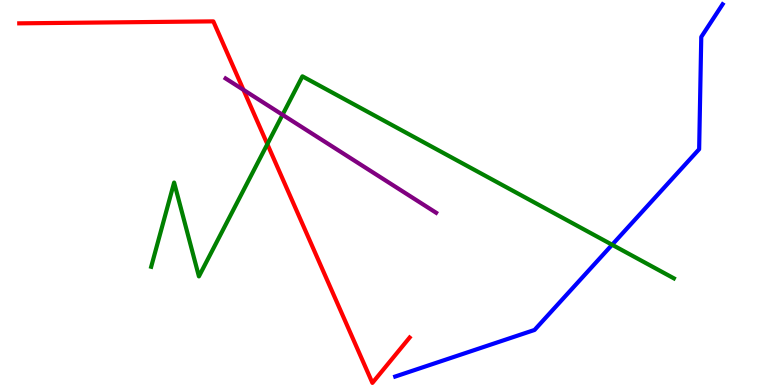[{'lines': ['blue', 'red'], 'intersections': []}, {'lines': ['green', 'red'], 'intersections': [{'x': 3.45, 'y': 6.26}]}, {'lines': ['purple', 'red'], 'intersections': [{'x': 3.14, 'y': 7.67}]}, {'lines': ['blue', 'green'], 'intersections': [{'x': 7.9, 'y': 3.64}]}, {'lines': ['blue', 'purple'], 'intersections': []}, {'lines': ['green', 'purple'], 'intersections': [{'x': 3.65, 'y': 7.02}]}]